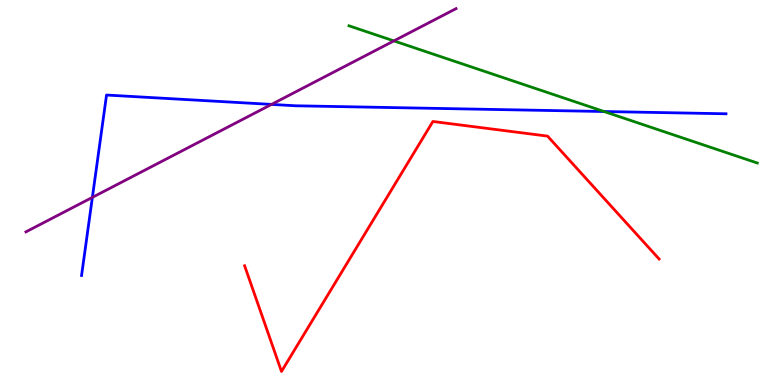[{'lines': ['blue', 'red'], 'intersections': []}, {'lines': ['green', 'red'], 'intersections': []}, {'lines': ['purple', 'red'], 'intersections': []}, {'lines': ['blue', 'green'], 'intersections': [{'x': 7.79, 'y': 7.1}]}, {'lines': ['blue', 'purple'], 'intersections': [{'x': 1.19, 'y': 4.87}, {'x': 3.5, 'y': 7.29}]}, {'lines': ['green', 'purple'], 'intersections': [{'x': 5.08, 'y': 8.94}]}]